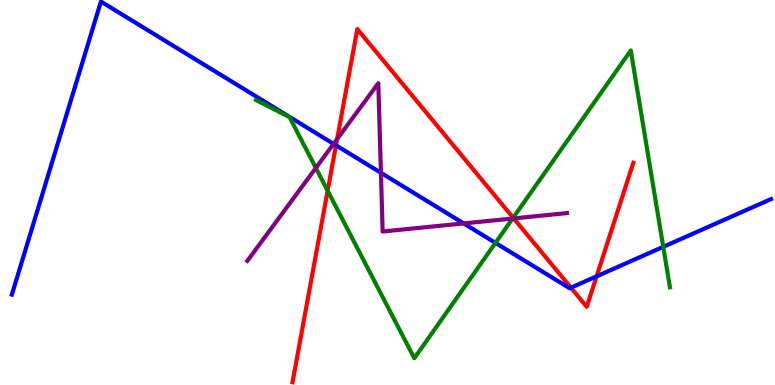[{'lines': ['blue', 'red'], 'intersections': [{'x': 4.34, 'y': 6.23}, {'x': 7.37, 'y': 2.53}, {'x': 7.7, 'y': 2.82}]}, {'lines': ['green', 'red'], 'intersections': [{'x': 4.23, 'y': 5.05}, {'x': 6.62, 'y': 4.34}]}, {'lines': ['purple', 'red'], 'intersections': [{'x': 4.35, 'y': 6.39}, {'x': 6.63, 'y': 4.33}]}, {'lines': ['blue', 'green'], 'intersections': [{'x': 6.39, 'y': 3.69}, {'x': 8.56, 'y': 3.59}]}, {'lines': ['blue', 'purple'], 'intersections': [{'x': 4.3, 'y': 6.26}, {'x': 4.92, 'y': 5.51}, {'x': 5.98, 'y': 4.2}]}, {'lines': ['green', 'purple'], 'intersections': [{'x': 4.08, 'y': 5.64}, {'x': 6.61, 'y': 4.32}]}]